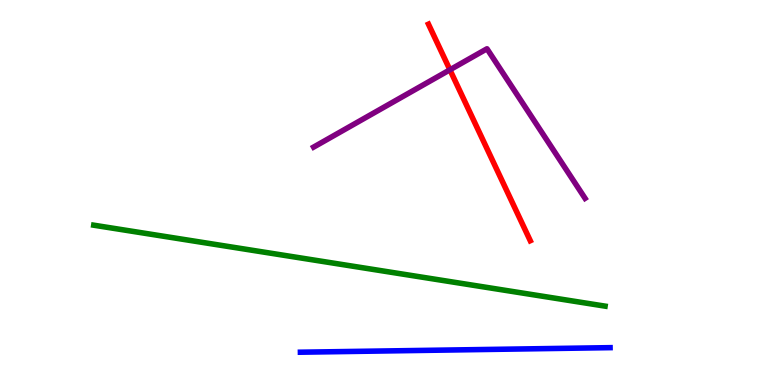[{'lines': ['blue', 'red'], 'intersections': []}, {'lines': ['green', 'red'], 'intersections': []}, {'lines': ['purple', 'red'], 'intersections': [{'x': 5.81, 'y': 8.19}]}, {'lines': ['blue', 'green'], 'intersections': []}, {'lines': ['blue', 'purple'], 'intersections': []}, {'lines': ['green', 'purple'], 'intersections': []}]